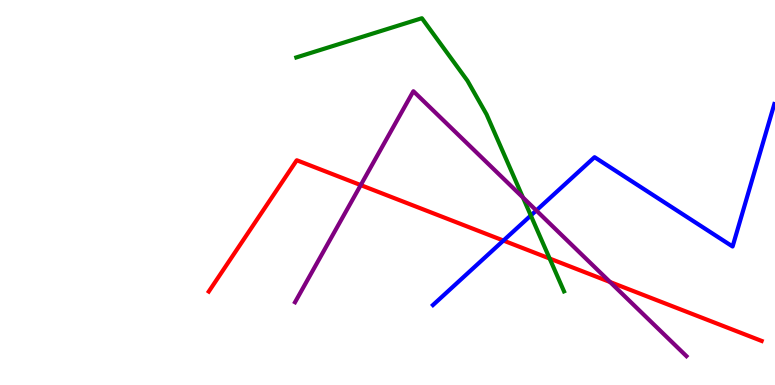[{'lines': ['blue', 'red'], 'intersections': [{'x': 6.5, 'y': 3.75}]}, {'lines': ['green', 'red'], 'intersections': [{'x': 7.09, 'y': 3.28}]}, {'lines': ['purple', 'red'], 'intersections': [{'x': 4.65, 'y': 5.19}, {'x': 7.87, 'y': 2.68}]}, {'lines': ['blue', 'green'], 'intersections': [{'x': 6.85, 'y': 4.4}]}, {'lines': ['blue', 'purple'], 'intersections': [{'x': 6.92, 'y': 4.53}]}, {'lines': ['green', 'purple'], 'intersections': [{'x': 6.75, 'y': 4.87}]}]